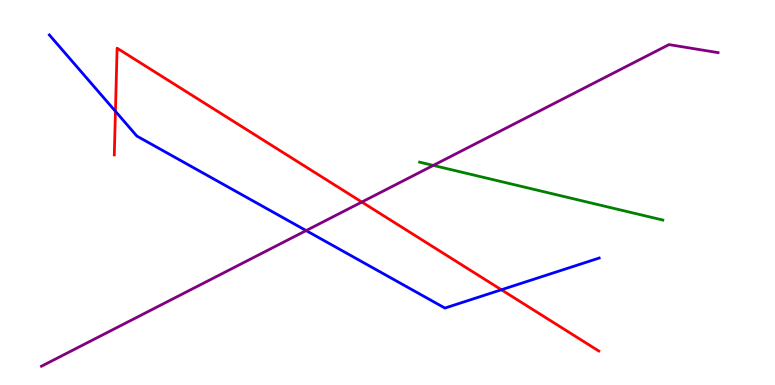[{'lines': ['blue', 'red'], 'intersections': [{'x': 1.49, 'y': 7.11}, {'x': 6.47, 'y': 2.47}]}, {'lines': ['green', 'red'], 'intersections': []}, {'lines': ['purple', 'red'], 'intersections': [{'x': 4.67, 'y': 4.75}]}, {'lines': ['blue', 'green'], 'intersections': []}, {'lines': ['blue', 'purple'], 'intersections': [{'x': 3.95, 'y': 4.01}]}, {'lines': ['green', 'purple'], 'intersections': [{'x': 5.59, 'y': 5.7}]}]